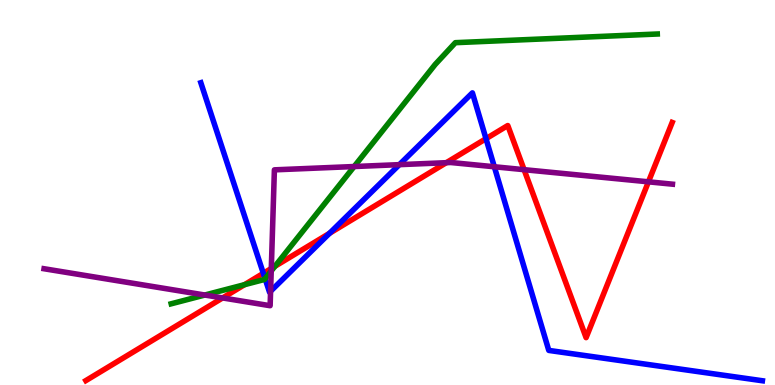[{'lines': ['blue', 'red'], 'intersections': [{'x': 3.4, 'y': 2.9}, {'x': 4.25, 'y': 3.94}, {'x': 6.27, 'y': 6.4}]}, {'lines': ['green', 'red'], 'intersections': [{'x': 3.16, 'y': 2.61}, {'x': 3.55, 'y': 3.08}]}, {'lines': ['purple', 'red'], 'intersections': [{'x': 2.87, 'y': 2.26}, {'x': 3.5, 'y': 3.03}, {'x': 5.76, 'y': 5.77}, {'x': 6.76, 'y': 5.59}, {'x': 8.37, 'y': 5.28}]}, {'lines': ['blue', 'green'], 'intersections': [{'x': 3.42, 'y': 2.76}]}, {'lines': ['blue', 'purple'], 'intersections': [{'x': 3.49, 'y': 2.44}, {'x': 5.15, 'y': 5.72}, {'x': 6.38, 'y': 5.67}]}, {'lines': ['green', 'purple'], 'intersections': [{'x': 2.64, 'y': 2.34}, {'x': 3.5, 'y': 2.96}, {'x': 4.57, 'y': 5.67}]}]